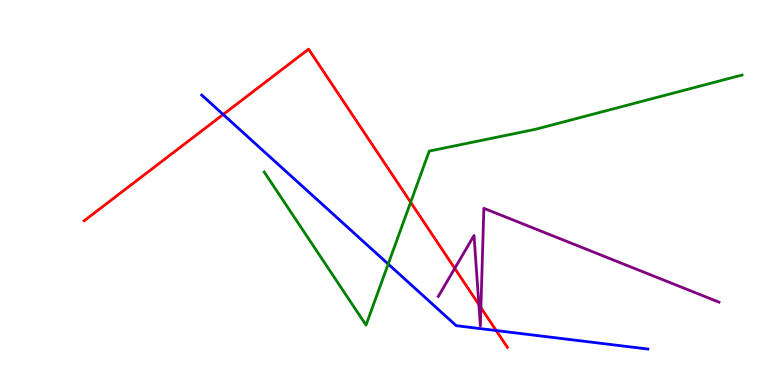[{'lines': ['blue', 'red'], 'intersections': [{'x': 2.88, 'y': 7.03}, {'x': 6.4, 'y': 1.41}]}, {'lines': ['green', 'red'], 'intersections': [{'x': 5.3, 'y': 4.75}]}, {'lines': ['purple', 'red'], 'intersections': [{'x': 5.87, 'y': 3.03}, {'x': 6.18, 'y': 2.09}, {'x': 6.21, 'y': 2.01}]}, {'lines': ['blue', 'green'], 'intersections': [{'x': 5.01, 'y': 3.14}]}, {'lines': ['blue', 'purple'], 'intersections': []}, {'lines': ['green', 'purple'], 'intersections': []}]